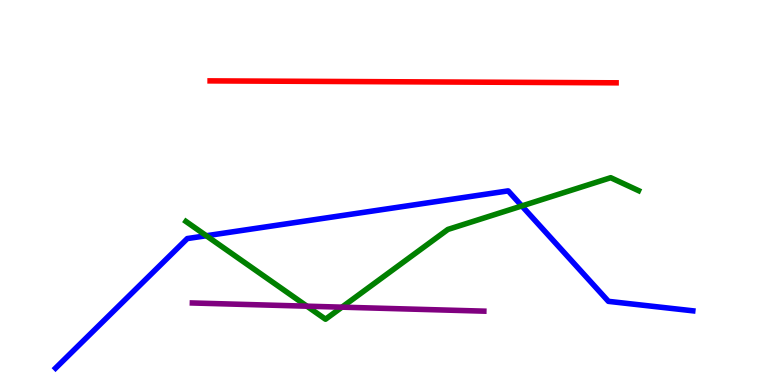[{'lines': ['blue', 'red'], 'intersections': []}, {'lines': ['green', 'red'], 'intersections': []}, {'lines': ['purple', 'red'], 'intersections': []}, {'lines': ['blue', 'green'], 'intersections': [{'x': 2.66, 'y': 3.88}, {'x': 6.73, 'y': 4.65}]}, {'lines': ['blue', 'purple'], 'intersections': []}, {'lines': ['green', 'purple'], 'intersections': [{'x': 3.96, 'y': 2.05}, {'x': 4.41, 'y': 2.02}]}]